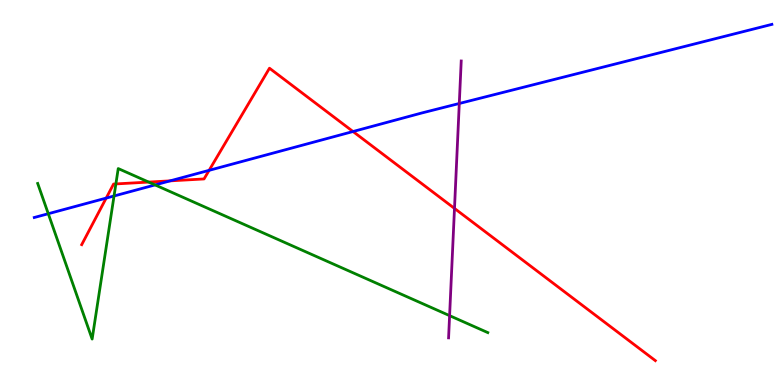[{'lines': ['blue', 'red'], 'intersections': [{'x': 1.37, 'y': 4.85}, {'x': 2.19, 'y': 5.3}, {'x': 2.7, 'y': 5.58}, {'x': 4.56, 'y': 6.58}]}, {'lines': ['green', 'red'], 'intersections': [{'x': 1.5, 'y': 5.22}, {'x': 1.92, 'y': 5.27}]}, {'lines': ['purple', 'red'], 'intersections': [{'x': 5.86, 'y': 4.59}]}, {'lines': ['blue', 'green'], 'intersections': [{'x': 0.623, 'y': 4.45}, {'x': 1.47, 'y': 4.91}, {'x': 2.0, 'y': 5.2}]}, {'lines': ['blue', 'purple'], 'intersections': [{'x': 5.93, 'y': 7.31}]}, {'lines': ['green', 'purple'], 'intersections': [{'x': 5.8, 'y': 1.8}]}]